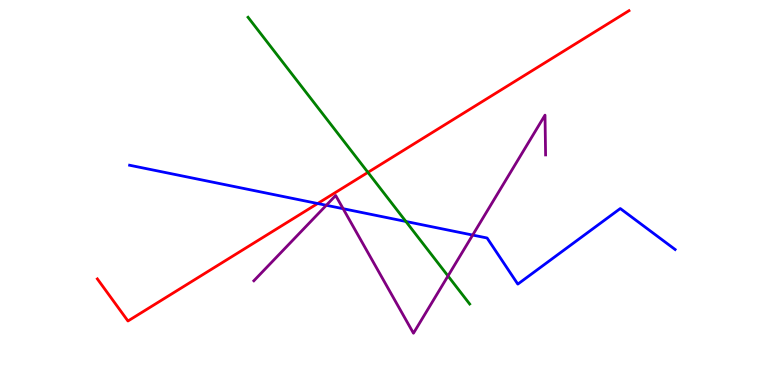[{'lines': ['blue', 'red'], 'intersections': [{'x': 4.1, 'y': 4.71}]}, {'lines': ['green', 'red'], 'intersections': [{'x': 4.75, 'y': 5.52}]}, {'lines': ['purple', 'red'], 'intersections': []}, {'lines': ['blue', 'green'], 'intersections': [{'x': 5.24, 'y': 4.25}]}, {'lines': ['blue', 'purple'], 'intersections': [{'x': 4.21, 'y': 4.67}, {'x': 4.43, 'y': 4.58}, {'x': 6.1, 'y': 3.89}]}, {'lines': ['green', 'purple'], 'intersections': [{'x': 5.78, 'y': 2.83}]}]